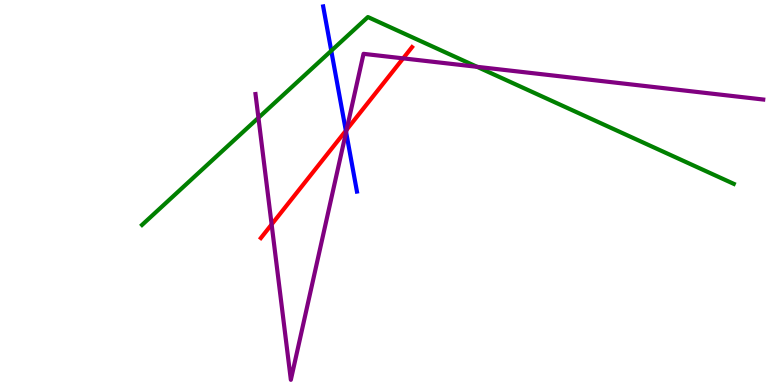[{'lines': ['blue', 'red'], 'intersections': [{'x': 4.46, 'y': 6.6}]}, {'lines': ['green', 'red'], 'intersections': []}, {'lines': ['purple', 'red'], 'intersections': [{'x': 3.5, 'y': 4.17}, {'x': 4.47, 'y': 6.63}, {'x': 5.2, 'y': 8.48}]}, {'lines': ['blue', 'green'], 'intersections': [{'x': 4.27, 'y': 8.68}]}, {'lines': ['blue', 'purple'], 'intersections': [{'x': 4.47, 'y': 6.57}]}, {'lines': ['green', 'purple'], 'intersections': [{'x': 3.33, 'y': 6.94}, {'x': 6.16, 'y': 8.26}]}]